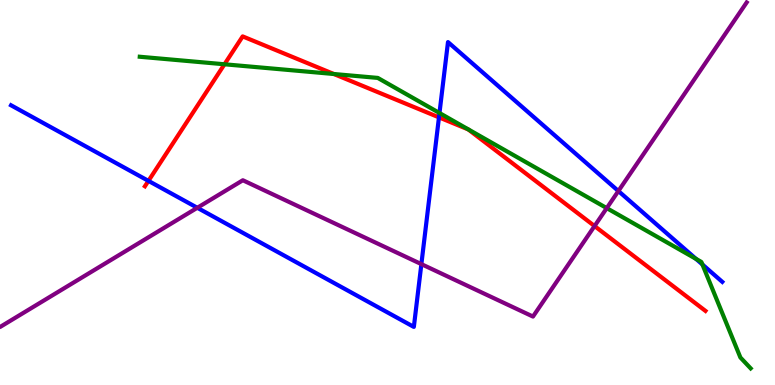[{'lines': ['blue', 'red'], 'intersections': [{'x': 1.92, 'y': 5.3}, {'x': 5.66, 'y': 6.95}]}, {'lines': ['green', 'red'], 'intersections': [{'x': 2.9, 'y': 8.33}, {'x': 4.31, 'y': 8.08}]}, {'lines': ['purple', 'red'], 'intersections': [{'x': 7.67, 'y': 4.13}]}, {'lines': ['blue', 'green'], 'intersections': [{'x': 5.67, 'y': 7.06}, {'x': 8.98, 'y': 3.28}, {'x': 9.06, 'y': 3.13}]}, {'lines': ['blue', 'purple'], 'intersections': [{'x': 2.55, 'y': 4.6}, {'x': 5.44, 'y': 3.14}, {'x': 7.98, 'y': 5.04}]}, {'lines': ['green', 'purple'], 'intersections': [{'x': 7.83, 'y': 4.59}]}]